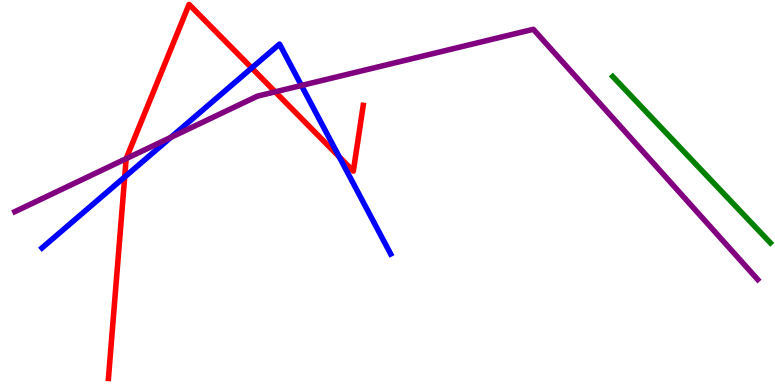[{'lines': ['blue', 'red'], 'intersections': [{'x': 1.61, 'y': 5.4}, {'x': 3.25, 'y': 8.23}, {'x': 4.38, 'y': 5.93}]}, {'lines': ['green', 'red'], 'intersections': []}, {'lines': ['purple', 'red'], 'intersections': [{'x': 1.63, 'y': 5.88}, {'x': 3.55, 'y': 7.61}]}, {'lines': ['blue', 'green'], 'intersections': []}, {'lines': ['blue', 'purple'], 'intersections': [{'x': 2.2, 'y': 6.43}, {'x': 3.89, 'y': 7.78}]}, {'lines': ['green', 'purple'], 'intersections': []}]